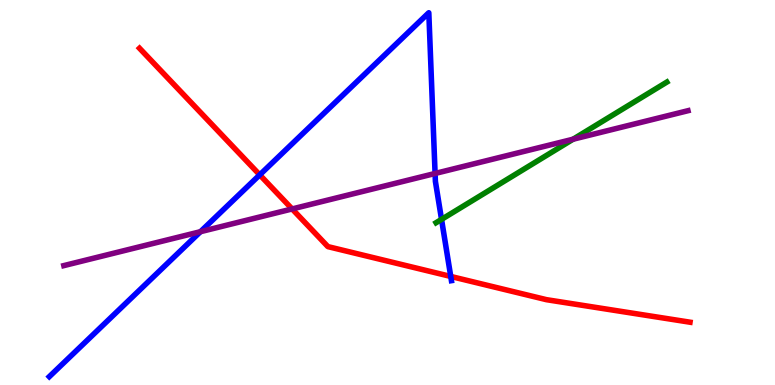[{'lines': ['blue', 'red'], 'intersections': [{'x': 3.35, 'y': 5.46}, {'x': 5.82, 'y': 2.82}]}, {'lines': ['green', 'red'], 'intersections': []}, {'lines': ['purple', 'red'], 'intersections': [{'x': 3.77, 'y': 4.57}]}, {'lines': ['blue', 'green'], 'intersections': [{'x': 5.7, 'y': 4.3}]}, {'lines': ['blue', 'purple'], 'intersections': [{'x': 2.59, 'y': 3.98}, {'x': 5.61, 'y': 5.49}]}, {'lines': ['green', 'purple'], 'intersections': [{'x': 7.39, 'y': 6.38}]}]